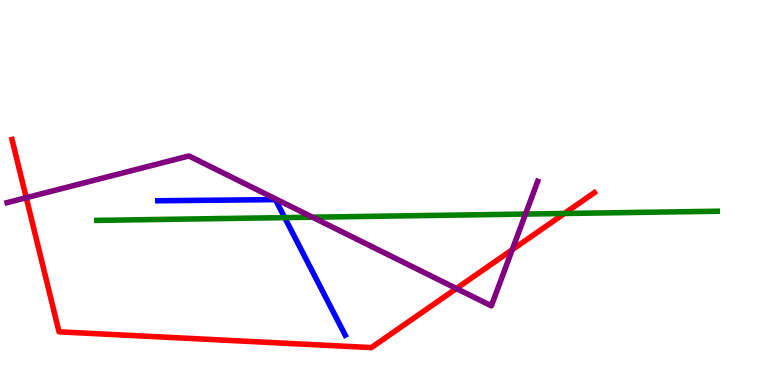[{'lines': ['blue', 'red'], 'intersections': []}, {'lines': ['green', 'red'], 'intersections': [{'x': 7.28, 'y': 4.45}]}, {'lines': ['purple', 'red'], 'intersections': [{'x': 0.339, 'y': 4.86}, {'x': 5.89, 'y': 2.51}, {'x': 6.61, 'y': 3.51}]}, {'lines': ['blue', 'green'], 'intersections': [{'x': 3.67, 'y': 4.35}]}, {'lines': ['blue', 'purple'], 'intersections': []}, {'lines': ['green', 'purple'], 'intersections': [{'x': 4.03, 'y': 4.36}, {'x': 6.78, 'y': 4.44}]}]